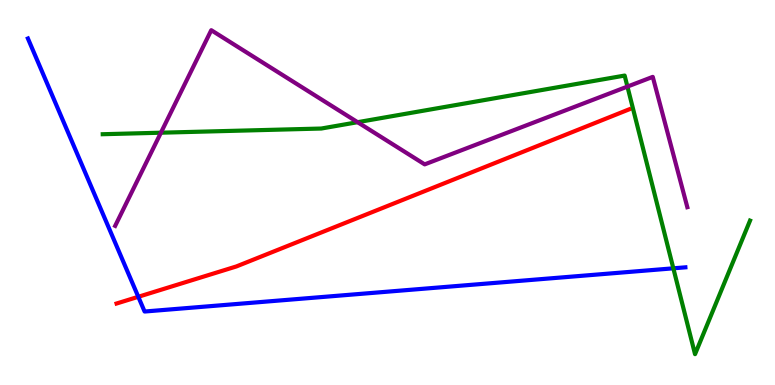[{'lines': ['blue', 'red'], 'intersections': [{'x': 1.78, 'y': 2.29}]}, {'lines': ['green', 'red'], 'intersections': []}, {'lines': ['purple', 'red'], 'intersections': []}, {'lines': ['blue', 'green'], 'intersections': [{'x': 8.69, 'y': 3.03}]}, {'lines': ['blue', 'purple'], 'intersections': []}, {'lines': ['green', 'purple'], 'intersections': [{'x': 2.08, 'y': 6.55}, {'x': 4.61, 'y': 6.83}, {'x': 8.1, 'y': 7.75}]}]